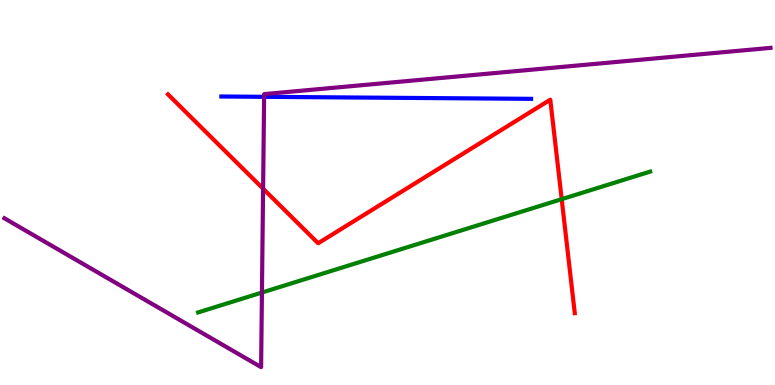[{'lines': ['blue', 'red'], 'intersections': []}, {'lines': ['green', 'red'], 'intersections': [{'x': 7.25, 'y': 4.83}]}, {'lines': ['purple', 'red'], 'intersections': [{'x': 3.39, 'y': 5.1}]}, {'lines': ['blue', 'green'], 'intersections': []}, {'lines': ['blue', 'purple'], 'intersections': [{'x': 3.41, 'y': 7.49}]}, {'lines': ['green', 'purple'], 'intersections': [{'x': 3.38, 'y': 2.4}]}]